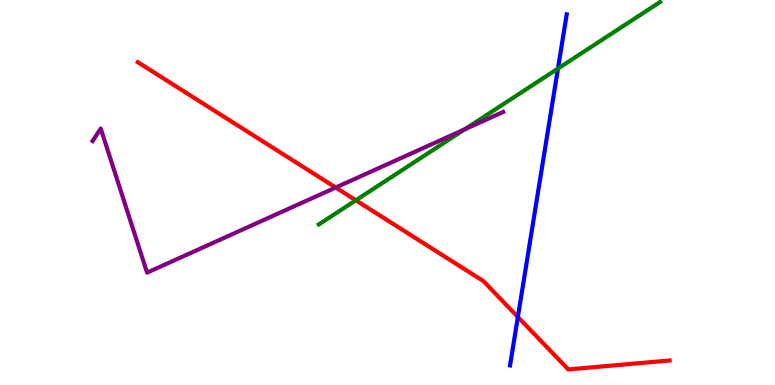[{'lines': ['blue', 'red'], 'intersections': [{'x': 6.68, 'y': 1.77}]}, {'lines': ['green', 'red'], 'intersections': [{'x': 4.59, 'y': 4.8}]}, {'lines': ['purple', 'red'], 'intersections': [{'x': 4.33, 'y': 5.13}]}, {'lines': ['blue', 'green'], 'intersections': [{'x': 7.2, 'y': 8.22}]}, {'lines': ['blue', 'purple'], 'intersections': []}, {'lines': ['green', 'purple'], 'intersections': [{'x': 6.0, 'y': 6.64}]}]